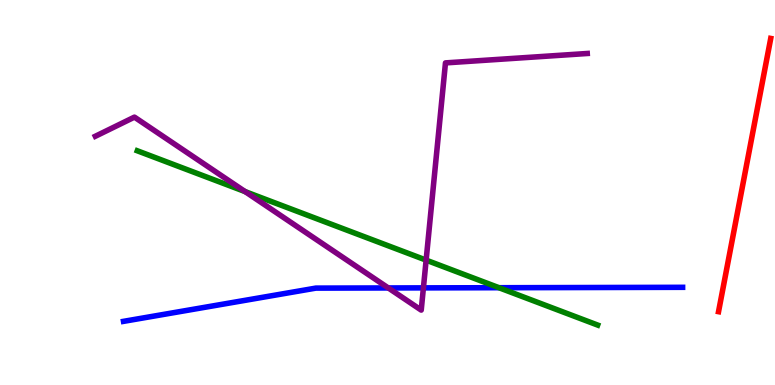[{'lines': ['blue', 'red'], 'intersections': []}, {'lines': ['green', 'red'], 'intersections': []}, {'lines': ['purple', 'red'], 'intersections': []}, {'lines': ['blue', 'green'], 'intersections': [{'x': 6.44, 'y': 2.53}]}, {'lines': ['blue', 'purple'], 'intersections': [{'x': 5.01, 'y': 2.52}, {'x': 5.46, 'y': 2.52}]}, {'lines': ['green', 'purple'], 'intersections': [{'x': 3.16, 'y': 5.02}, {'x': 5.5, 'y': 3.24}]}]